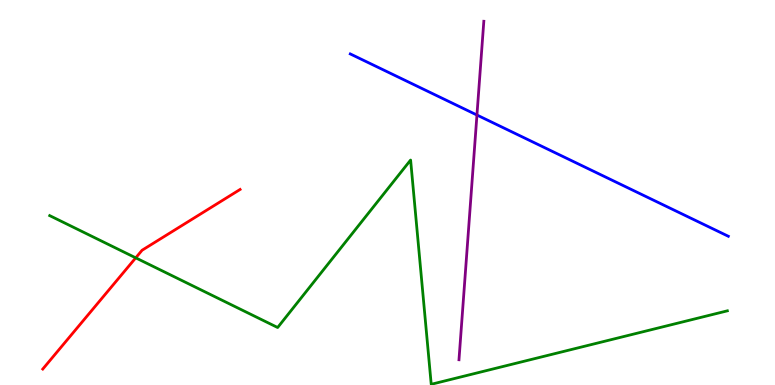[{'lines': ['blue', 'red'], 'intersections': []}, {'lines': ['green', 'red'], 'intersections': [{'x': 1.75, 'y': 3.3}]}, {'lines': ['purple', 'red'], 'intersections': []}, {'lines': ['blue', 'green'], 'intersections': []}, {'lines': ['blue', 'purple'], 'intersections': [{'x': 6.15, 'y': 7.01}]}, {'lines': ['green', 'purple'], 'intersections': []}]